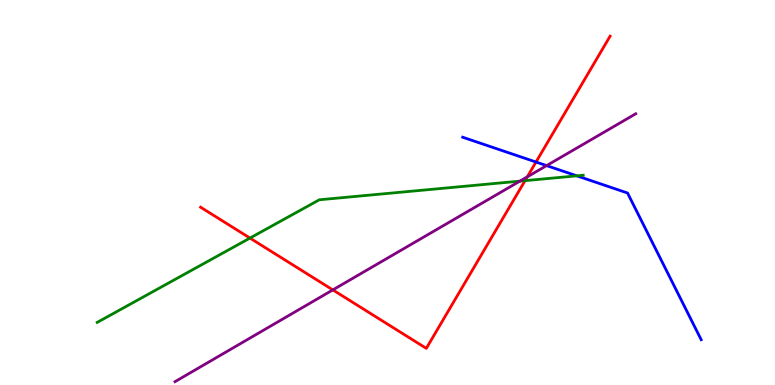[{'lines': ['blue', 'red'], 'intersections': [{'x': 6.92, 'y': 5.79}]}, {'lines': ['green', 'red'], 'intersections': [{'x': 3.23, 'y': 3.82}, {'x': 6.77, 'y': 5.31}]}, {'lines': ['purple', 'red'], 'intersections': [{'x': 4.29, 'y': 2.47}, {'x': 6.8, 'y': 5.41}]}, {'lines': ['blue', 'green'], 'intersections': [{'x': 7.44, 'y': 5.43}]}, {'lines': ['blue', 'purple'], 'intersections': [{'x': 7.05, 'y': 5.7}]}, {'lines': ['green', 'purple'], 'intersections': [{'x': 6.71, 'y': 5.3}]}]